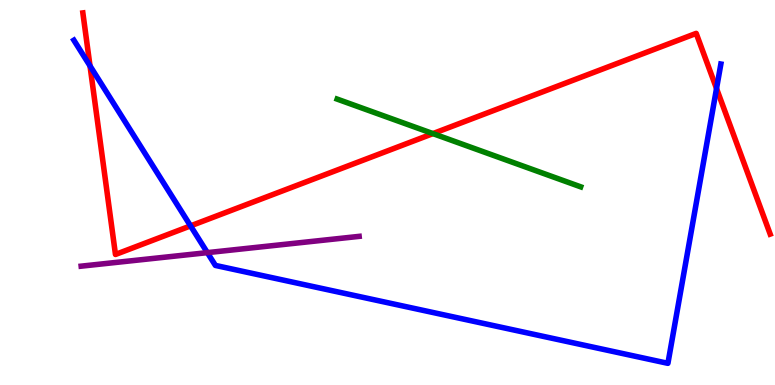[{'lines': ['blue', 'red'], 'intersections': [{'x': 1.16, 'y': 8.29}, {'x': 2.46, 'y': 4.13}, {'x': 9.25, 'y': 7.7}]}, {'lines': ['green', 'red'], 'intersections': [{'x': 5.59, 'y': 6.53}]}, {'lines': ['purple', 'red'], 'intersections': []}, {'lines': ['blue', 'green'], 'intersections': []}, {'lines': ['blue', 'purple'], 'intersections': [{'x': 2.68, 'y': 3.44}]}, {'lines': ['green', 'purple'], 'intersections': []}]